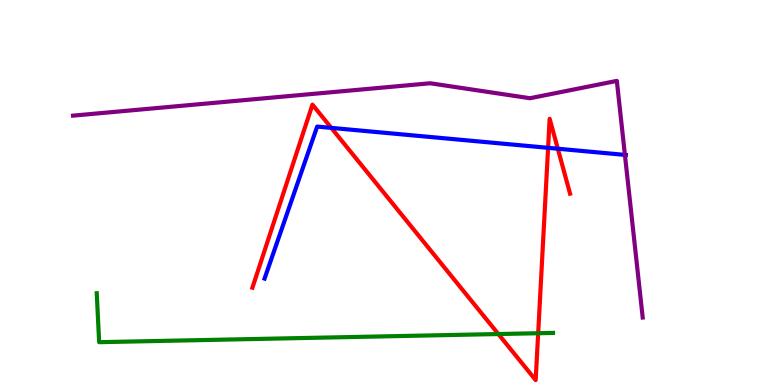[{'lines': ['blue', 'red'], 'intersections': [{'x': 4.27, 'y': 6.68}, {'x': 7.07, 'y': 6.16}, {'x': 7.2, 'y': 6.14}]}, {'lines': ['green', 'red'], 'intersections': [{'x': 6.43, 'y': 1.32}, {'x': 6.94, 'y': 1.34}]}, {'lines': ['purple', 'red'], 'intersections': []}, {'lines': ['blue', 'green'], 'intersections': []}, {'lines': ['blue', 'purple'], 'intersections': [{'x': 8.06, 'y': 5.98}]}, {'lines': ['green', 'purple'], 'intersections': []}]